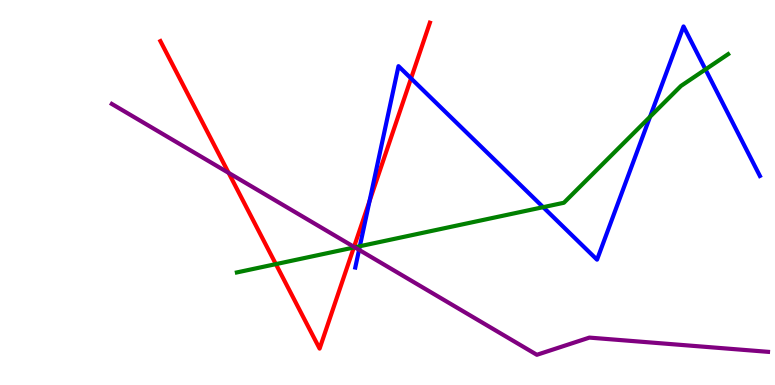[{'lines': ['blue', 'red'], 'intersections': [{'x': 4.77, 'y': 4.78}, {'x': 5.3, 'y': 7.96}]}, {'lines': ['green', 'red'], 'intersections': [{'x': 3.56, 'y': 3.14}, {'x': 4.57, 'y': 3.57}]}, {'lines': ['purple', 'red'], 'intersections': [{'x': 2.95, 'y': 5.51}, {'x': 4.57, 'y': 3.59}]}, {'lines': ['blue', 'green'], 'intersections': [{'x': 4.64, 'y': 3.6}, {'x': 7.01, 'y': 4.62}, {'x': 8.39, 'y': 6.97}, {'x': 9.1, 'y': 8.2}]}, {'lines': ['blue', 'purple'], 'intersections': [{'x': 4.63, 'y': 3.51}]}, {'lines': ['green', 'purple'], 'intersections': [{'x': 4.58, 'y': 3.58}]}]